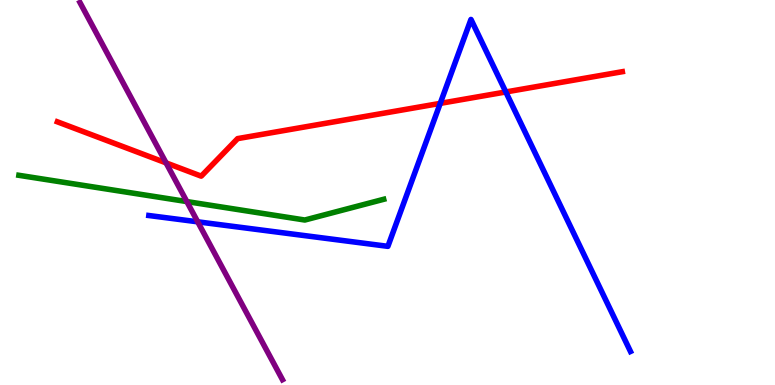[{'lines': ['blue', 'red'], 'intersections': [{'x': 5.68, 'y': 7.31}, {'x': 6.53, 'y': 7.61}]}, {'lines': ['green', 'red'], 'intersections': []}, {'lines': ['purple', 'red'], 'intersections': [{'x': 2.14, 'y': 5.77}]}, {'lines': ['blue', 'green'], 'intersections': []}, {'lines': ['blue', 'purple'], 'intersections': [{'x': 2.55, 'y': 4.24}]}, {'lines': ['green', 'purple'], 'intersections': [{'x': 2.41, 'y': 4.76}]}]